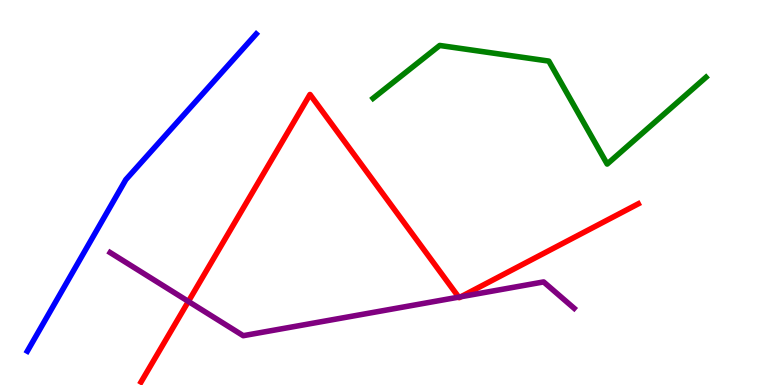[{'lines': ['blue', 'red'], 'intersections': []}, {'lines': ['green', 'red'], 'intersections': []}, {'lines': ['purple', 'red'], 'intersections': [{'x': 2.43, 'y': 2.17}, {'x': 5.92, 'y': 2.28}, {'x': 5.95, 'y': 2.29}]}, {'lines': ['blue', 'green'], 'intersections': []}, {'lines': ['blue', 'purple'], 'intersections': []}, {'lines': ['green', 'purple'], 'intersections': []}]